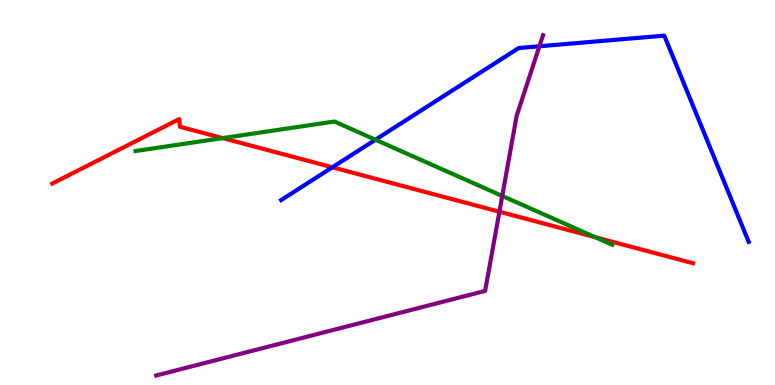[{'lines': ['blue', 'red'], 'intersections': [{'x': 4.29, 'y': 5.65}]}, {'lines': ['green', 'red'], 'intersections': [{'x': 2.87, 'y': 6.41}, {'x': 7.68, 'y': 3.84}]}, {'lines': ['purple', 'red'], 'intersections': [{'x': 6.44, 'y': 4.5}]}, {'lines': ['blue', 'green'], 'intersections': [{'x': 4.84, 'y': 6.37}]}, {'lines': ['blue', 'purple'], 'intersections': [{'x': 6.96, 'y': 8.8}]}, {'lines': ['green', 'purple'], 'intersections': [{'x': 6.48, 'y': 4.91}]}]